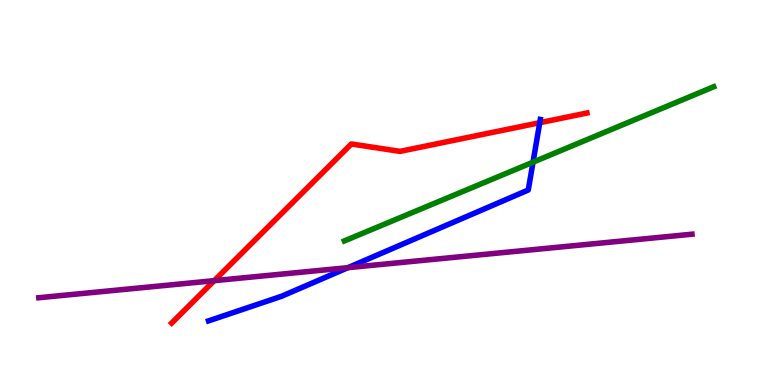[{'lines': ['blue', 'red'], 'intersections': [{'x': 6.96, 'y': 6.81}]}, {'lines': ['green', 'red'], 'intersections': []}, {'lines': ['purple', 'red'], 'intersections': [{'x': 2.76, 'y': 2.71}]}, {'lines': ['blue', 'green'], 'intersections': [{'x': 6.88, 'y': 5.79}]}, {'lines': ['blue', 'purple'], 'intersections': [{'x': 4.49, 'y': 3.05}]}, {'lines': ['green', 'purple'], 'intersections': []}]